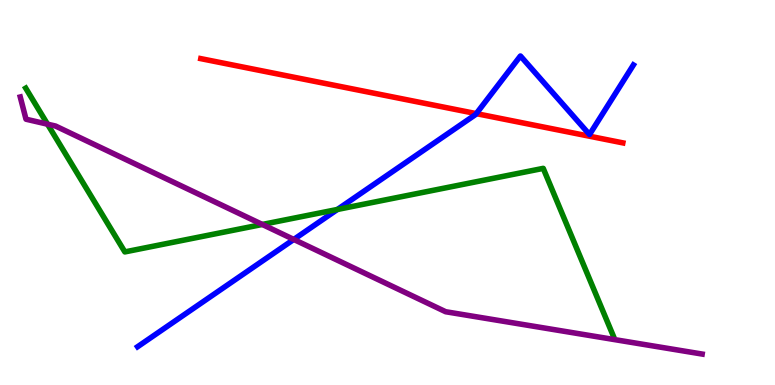[{'lines': ['blue', 'red'], 'intersections': [{'x': 6.15, 'y': 7.05}]}, {'lines': ['green', 'red'], 'intersections': []}, {'lines': ['purple', 'red'], 'intersections': []}, {'lines': ['blue', 'green'], 'intersections': [{'x': 4.35, 'y': 4.56}]}, {'lines': ['blue', 'purple'], 'intersections': [{'x': 3.79, 'y': 3.78}]}, {'lines': ['green', 'purple'], 'intersections': [{'x': 0.613, 'y': 6.77}, {'x': 3.38, 'y': 4.17}]}]